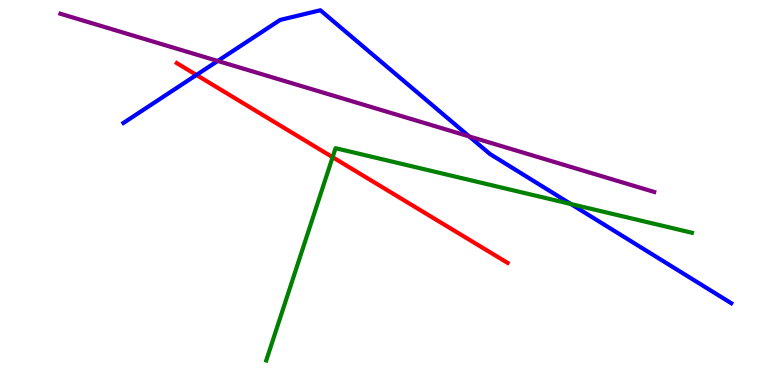[{'lines': ['blue', 'red'], 'intersections': [{'x': 2.53, 'y': 8.05}]}, {'lines': ['green', 'red'], 'intersections': [{'x': 4.29, 'y': 5.92}]}, {'lines': ['purple', 'red'], 'intersections': []}, {'lines': ['blue', 'green'], 'intersections': [{'x': 7.37, 'y': 4.7}]}, {'lines': ['blue', 'purple'], 'intersections': [{'x': 2.81, 'y': 8.42}, {'x': 6.05, 'y': 6.46}]}, {'lines': ['green', 'purple'], 'intersections': []}]